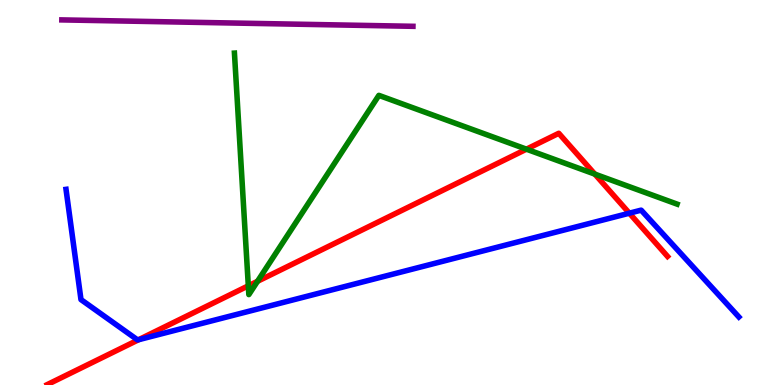[{'lines': ['blue', 'red'], 'intersections': [{'x': 1.79, 'y': 1.18}, {'x': 8.12, 'y': 4.46}]}, {'lines': ['green', 'red'], 'intersections': [{'x': 3.2, 'y': 2.58}, {'x': 3.32, 'y': 2.69}, {'x': 6.79, 'y': 6.13}, {'x': 7.68, 'y': 5.48}]}, {'lines': ['purple', 'red'], 'intersections': []}, {'lines': ['blue', 'green'], 'intersections': []}, {'lines': ['blue', 'purple'], 'intersections': []}, {'lines': ['green', 'purple'], 'intersections': []}]